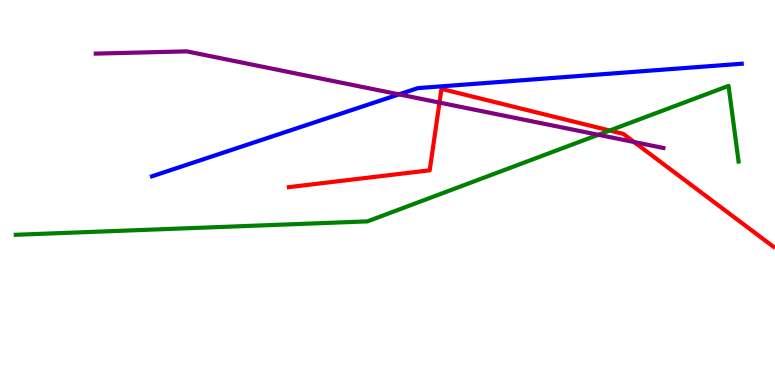[{'lines': ['blue', 'red'], 'intersections': []}, {'lines': ['green', 'red'], 'intersections': [{'x': 7.87, 'y': 6.61}]}, {'lines': ['purple', 'red'], 'intersections': [{'x': 5.67, 'y': 7.34}, {'x': 8.18, 'y': 6.31}]}, {'lines': ['blue', 'green'], 'intersections': []}, {'lines': ['blue', 'purple'], 'intersections': [{'x': 5.15, 'y': 7.55}]}, {'lines': ['green', 'purple'], 'intersections': [{'x': 7.72, 'y': 6.5}]}]